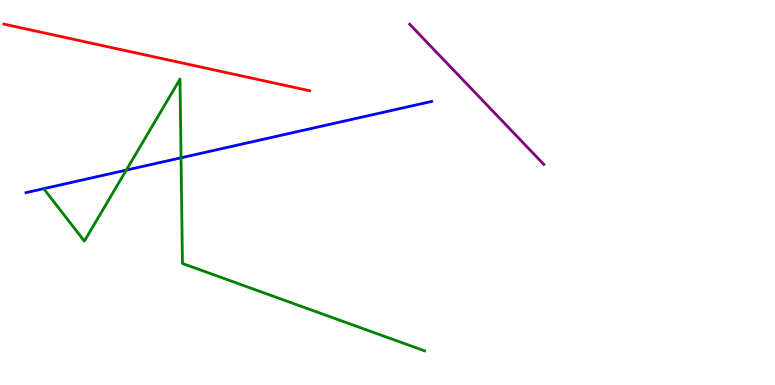[{'lines': ['blue', 'red'], 'intersections': []}, {'lines': ['green', 'red'], 'intersections': []}, {'lines': ['purple', 'red'], 'intersections': []}, {'lines': ['blue', 'green'], 'intersections': [{'x': 1.63, 'y': 5.58}, {'x': 2.34, 'y': 5.9}]}, {'lines': ['blue', 'purple'], 'intersections': []}, {'lines': ['green', 'purple'], 'intersections': []}]